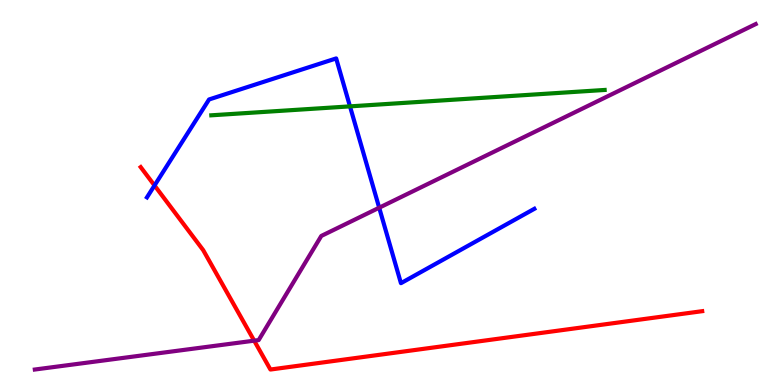[{'lines': ['blue', 'red'], 'intersections': [{'x': 1.99, 'y': 5.18}]}, {'lines': ['green', 'red'], 'intersections': []}, {'lines': ['purple', 'red'], 'intersections': [{'x': 3.28, 'y': 1.15}]}, {'lines': ['blue', 'green'], 'intersections': [{'x': 4.52, 'y': 7.24}]}, {'lines': ['blue', 'purple'], 'intersections': [{'x': 4.89, 'y': 4.6}]}, {'lines': ['green', 'purple'], 'intersections': []}]